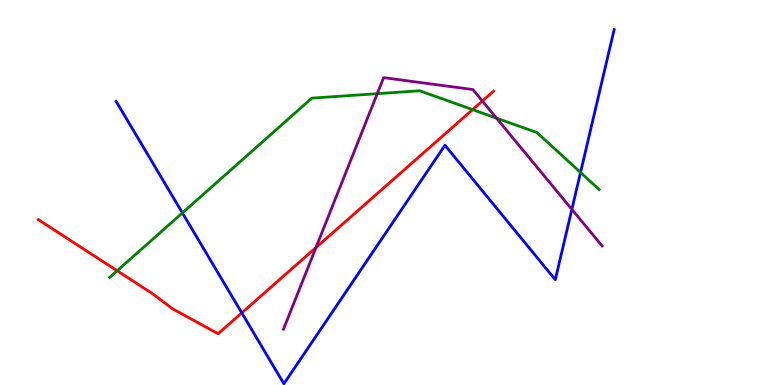[{'lines': ['blue', 'red'], 'intersections': [{'x': 3.12, 'y': 1.87}]}, {'lines': ['green', 'red'], 'intersections': [{'x': 1.51, 'y': 2.97}, {'x': 6.1, 'y': 7.15}]}, {'lines': ['purple', 'red'], 'intersections': [{'x': 4.08, 'y': 3.57}, {'x': 6.22, 'y': 7.38}]}, {'lines': ['blue', 'green'], 'intersections': [{'x': 2.35, 'y': 4.47}, {'x': 7.49, 'y': 5.52}]}, {'lines': ['blue', 'purple'], 'intersections': [{'x': 7.38, 'y': 4.56}]}, {'lines': ['green', 'purple'], 'intersections': [{'x': 4.87, 'y': 7.57}, {'x': 6.41, 'y': 6.93}]}]